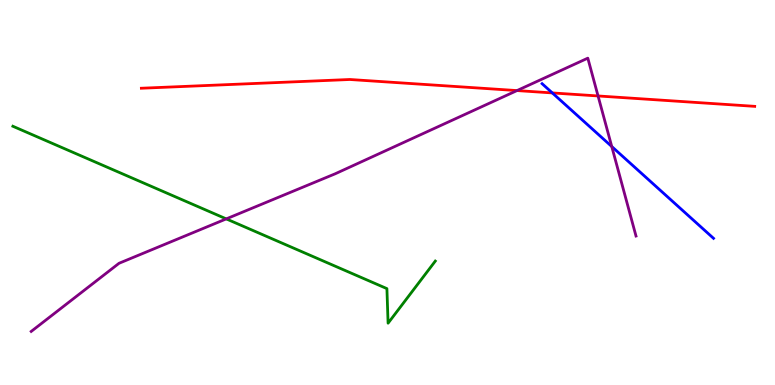[{'lines': ['blue', 'red'], 'intersections': [{'x': 7.13, 'y': 7.59}]}, {'lines': ['green', 'red'], 'intersections': []}, {'lines': ['purple', 'red'], 'intersections': [{'x': 6.67, 'y': 7.65}, {'x': 7.72, 'y': 7.51}]}, {'lines': ['blue', 'green'], 'intersections': []}, {'lines': ['blue', 'purple'], 'intersections': [{'x': 7.89, 'y': 6.19}]}, {'lines': ['green', 'purple'], 'intersections': [{'x': 2.92, 'y': 4.31}]}]